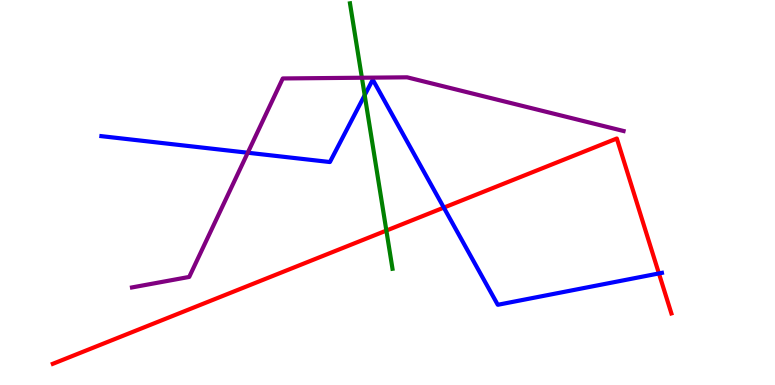[{'lines': ['blue', 'red'], 'intersections': [{'x': 5.73, 'y': 4.61}, {'x': 8.5, 'y': 2.9}]}, {'lines': ['green', 'red'], 'intersections': [{'x': 4.99, 'y': 4.01}]}, {'lines': ['purple', 'red'], 'intersections': []}, {'lines': ['blue', 'green'], 'intersections': [{'x': 4.71, 'y': 7.53}]}, {'lines': ['blue', 'purple'], 'intersections': [{'x': 3.2, 'y': 6.03}]}, {'lines': ['green', 'purple'], 'intersections': [{'x': 4.67, 'y': 7.98}]}]